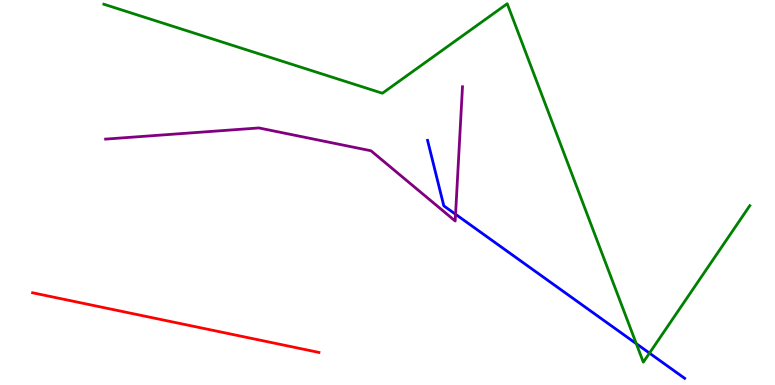[{'lines': ['blue', 'red'], 'intersections': []}, {'lines': ['green', 'red'], 'intersections': []}, {'lines': ['purple', 'red'], 'intersections': []}, {'lines': ['blue', 'green'], 'intersections': [{'x': 8.21, 'y': 1.07}, {'x': 8.38, 'y': 0.828}]}, {'lines': ['blue', 'purple'], 'intersections': [{'x': 5.88, 'y': 4.43}]}, {'lines': ['green', 'purple'], 'intersections': []}]